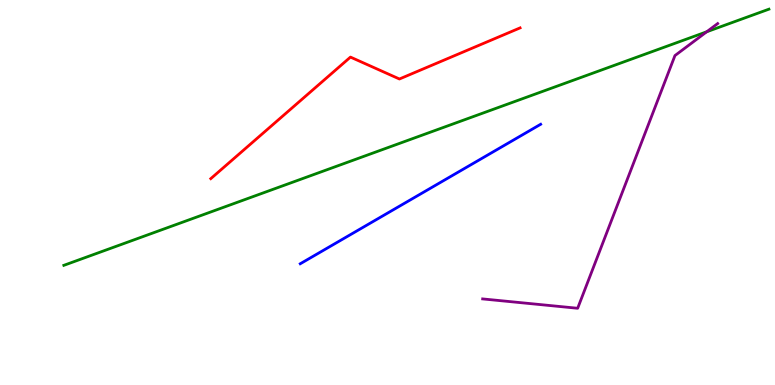[{'lines': ['blue', 'red'], 'intersections': []}, {'lines': ['green', 'red'], 'intersections': []}, {'lines': ['purple', 'red'], 'intersections': []}, {'lines': ['blue', 'green'], 'intersections': []}, {'lines': ['blue', 'purple'], 'intersections': []}, {'lines': ['green', 'purple'], 'intersections': [{'x': 9.12, 'y': 9.17}]}]